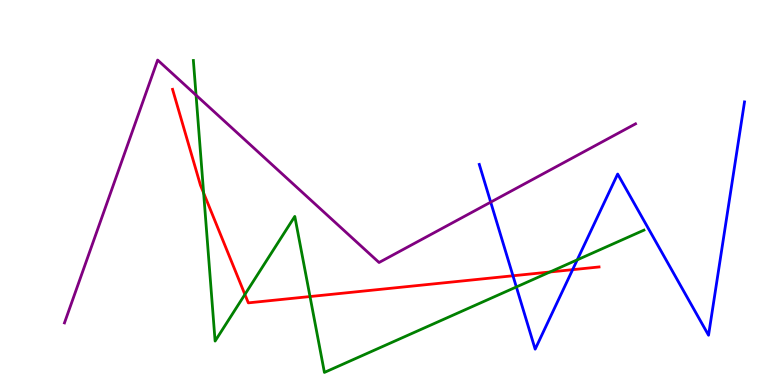[{'lines': ['blue', 'red'], 'intersections': [{'x': 6.62, 'y': 2.84}, {'x': 7.39, 'y': 3.0}]}, {'lines': ['green', 'red'], 'intersections': [{'x': 2.63, 'y': 4.99}, {'x': 3.16, 'y': 2.35}, {'x': 4.0, 'y': 2.3}, {'x': 7.1, 'y': 2.94}]}, {'lines': ['purple', 'red'], 'intersections': []}, {'lines': ['blue', 'green'], 'intersections': [{'x': 6.66, 'y': 2.55}, {'x': 7.45, 'y': 3.25}]}, {'lines': ['blue', 'purple'], 'intersections': [{'x': 6.33, 'y': 4.75}]}, {'lines': ['green', 'purple'], 'intersections': [{'x': 2.53, 'y': 7.53}]}]